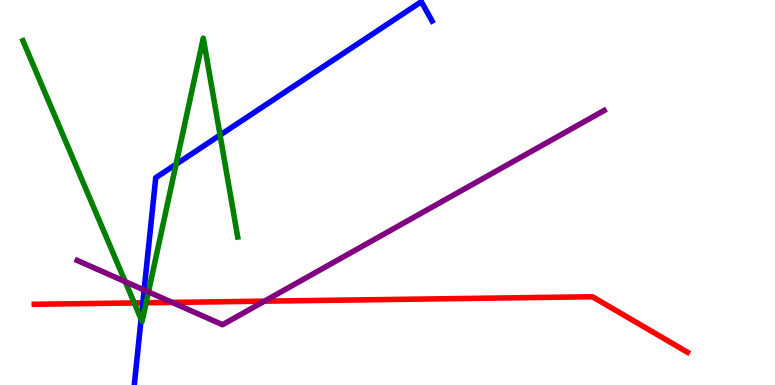[{'lines': ['blue', 'red'], 'intersections': [{'x': 1.84, 'y': 2.13}]}, {'lines': ['green', 'red'], 'intersections': [{'x': 1.73, 'y': 2.13}, {'x': 1.89, 'y': 2.14}]}, {'lines': ['purple', 'red'], 'intersections': [{'x': 2.22, 'y': 2.14}, {'x': 3.41, 'y': 2.18}]}, {'lines': ['blue', 'green'], 'intersections': [{'x': 1.82, 'y': 1.71}, {'x': 2.27, 'y': 5.73}, {'x': 2.84, 'y': 6.49}]}, {'lines': ['blue', 'purple'], 'intersections': [{'x': 1.86, 'y': 2.47}]}, {'lines': ['green', 'purple'], 'intersections': [{'x': 1.62, 'y': 2.68}, {'x': 1.92, 'y': 2.42}]}]